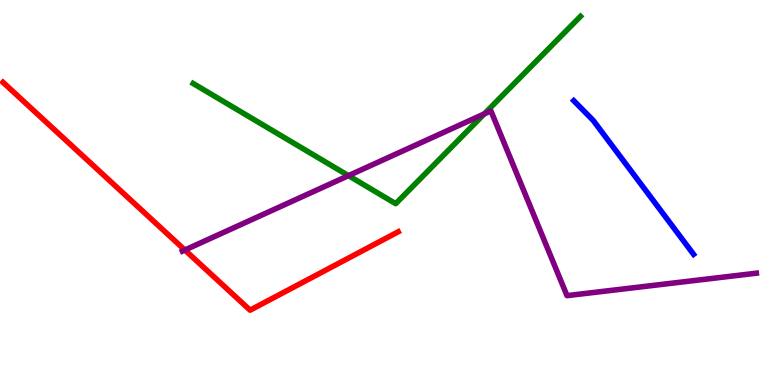[{'lines': ['blue', 'red'], 'intersections': []}, {'lines': ['green', 'red'], 'intersections': []}, {'lines': ['purple', 'red'], 'intersections': [{'x': 2.39, 'y': 3.51}]}, {'lines': ['blue', 'green'], 'intersections': []}, {'lines': ['blue', 'purple'], 'intersections': []}, {'lines': ['green', 'purple'], 'intersections': [{'x': 4.5, 'y': 5.44}, {'x': 6.25, 'y': 7.04}]}]